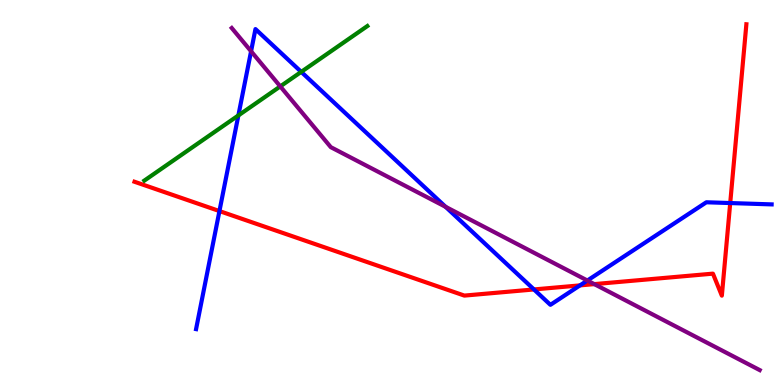[{'lines': ['blue', 'red'], 'intersections': [{'x': 2.83, 'y': 4.52}, {'x': 6.89, 'y': 2.48}, {'x': 7.48, 'y': 2.59}, {'x': 9.42, 'y': 4.73}]}, {'lines': ['green', 'red'], 'intersections': []}, {'lines': ['purple', 'red'], 'intersections': [{'x': 7.67, 'y': 2.62}]}, {'lines': ['blue', 'green'], 'intersections': [{'x': 3.08, 'y': 7.0}, {'x': 3.89, 'y': 8.13}]}, {'lines': ['blue', 'purple'], 'intersections': [{'x': 3.24, 'y': 8.67}, {'x': 5.75, 'y': 4.63}, {'x': 7.58, 'y': 2.71}]}, {'lines': ['green', 'purple'], 'intersections': [{'x': 3.62, 'y': 7.76}]}]